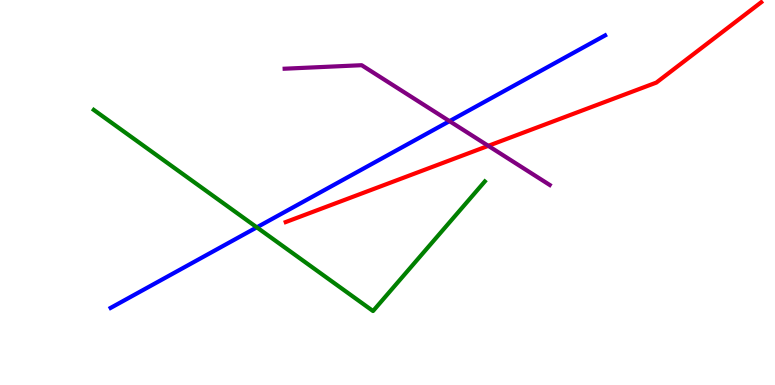[{'lines': ['blue', 'red'], 'intersections': []}, {'lines': ['green', 'red'], 'intersections': []}, {'lines': ['purple', 'red'], 'intersections': [{'x': 6.3, 'y': 6.21}]}, {'lines': ['blue', 'green'], 'intersections': [{'x': 3.31, 'y': 4.1}]}, {'lines': ['blue', 'purple'], 'intersections': [{'x': 5.8, 'y': 6.85}]}, {'lines': ['green', 'purple'], 'intersections': []}]